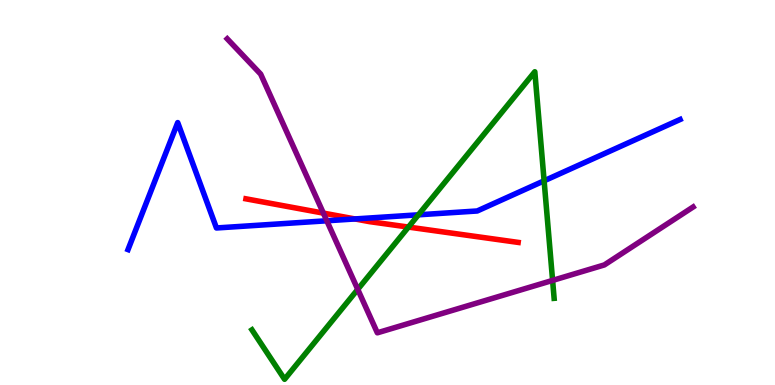[{'lines': ['blue', 'red'], 'intersections': [{'x': 4.58, 'y': 4.31}]}, {'lines': ['green', 'red'], 'intersections': [{'x': 5.27, 'y': 4.1}]}, {'lines': ['purple', 'red'], 'intersections': [{'x': 4.17, 'y': 4.46}]}, {'lines': ['blue', 'green'], 'intersections': [{'x': 5.4, 'y': 4.42}, {'x': 7.02, 'y': 5.3}]}, {'lines': ['blue', 'purple'], 'intersections': [{'x': 4.22, 'y': 4.27}]}, {'lines': ['green', 'purple'], 'intersections': [{'x': 4.62, 'y': 2.48}, {'x': 7.13, 'y': 2.72}]}]